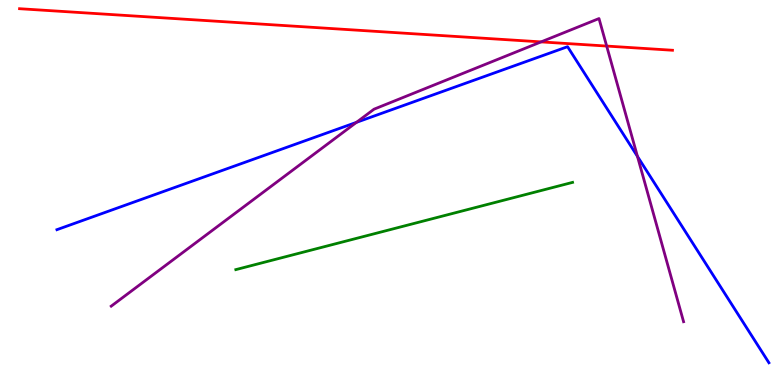[{'lines': ['blue', 'red'], 'intersections': []}, {'lines': ['green', 'red'], 'intersections': []}, {'lines': ['purple', 'red'], 'intersections': [{'x': 6.98, 'y': 8.91}, {'x': 7.83, 'y': 8.8}]}, {'lines': ['blue', 'green'], 'intersections': []}, {'lines': ['blue', 'purple'], 'intersections': [{'x': 4.6, 'y': 6.82}, {'x': 8.23, 'y': 5.94}]}, {'lines': ['green', 'purple'], 'intersections': []}]